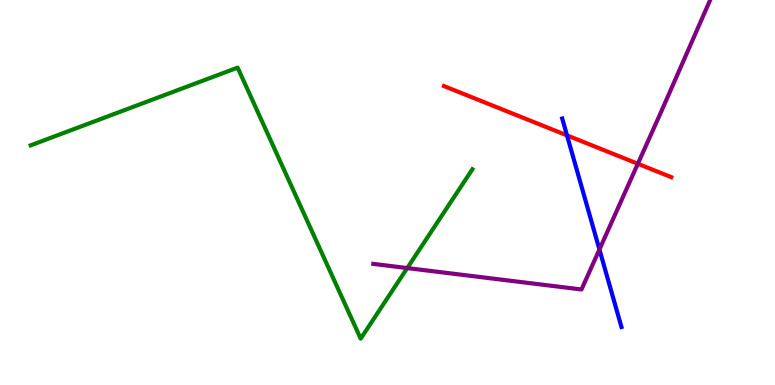[{'lines': ['blue', 'red'], 'intersections': [{'x': 7.32, 'y': 6.48}]}, {'lines': ['green', 'red'], 'intersections': []}, {'lines': ['purple', 'red'], 'intersections': [{'x': 8.23, 'y': 5.75}]}, {'lines': ['blue', 'green'], 'intersections': []}, {'lines': ['blue', 'purple'], 'intersections': [{'x': 7.73, 'y': 3.52}]}, {'lines': ['green', 'purple'], 'intersections': [{'x': 5.25, 'y': 3.04}]}]